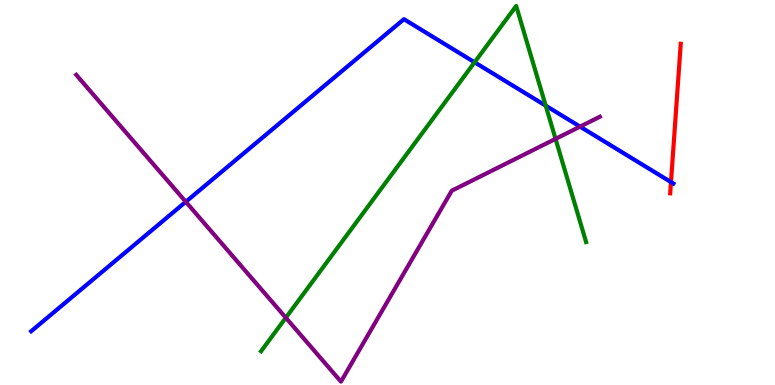[{'lines': ['blue', 'red'], 'intersections': [{'x': 8.66, 'y': 5.27}]}, {'lines': ['green', 'red'], 'intersections': []}, {'lines': ['purple', 'red'], 'intersections': []}, {'lines': ['blue', 'green'], 'intersections': [{'x': 6.12, 'y': 8.38}, {'x': 7.04, 'y': 7.26}]}, {'lines': ['blue', 'purple'], 'intersections': [{'x': 2.4, 'y': 4.76}, {'x': 7.48, 'y': 6.71}]}, {'lines': ['green', 'purple'], 'intersections': [{'x': 3.69, 'y': 1.75}, {'x': 7.17, 'y': 6.39}]}]